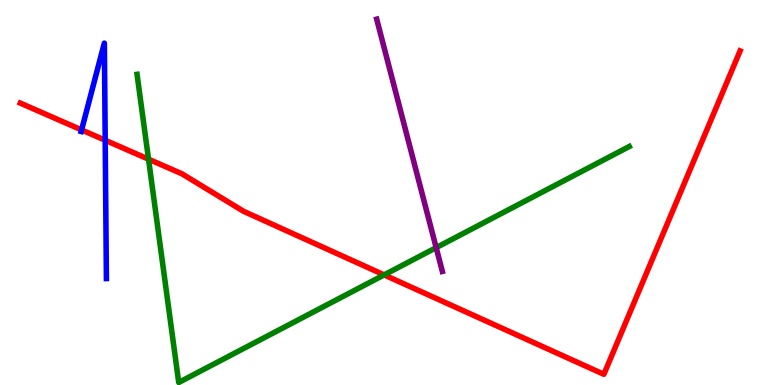[{'lines': ['blue', 'red'], 'intersections': [{'x': 1.05, 'y': 6.63}, {'x': 1.36, 'y': 6.36}]}, {'lines': ['green', 'red'], 'intersections': [{'x': 1.92, 'y': 5.87}, {'x': 4.96, 'y': 2.86}]}, {'lines': ['purple', 'red'], 'intersections': []}, {'lines': ['blue', 'green'], 'intersections': []}, {'lines': ['blue', 'purple'], 'intersections': []}, {'lines': ['green', 'purple'], 'intersections': [{'x': 5.63, 'y': 3.57}]}]